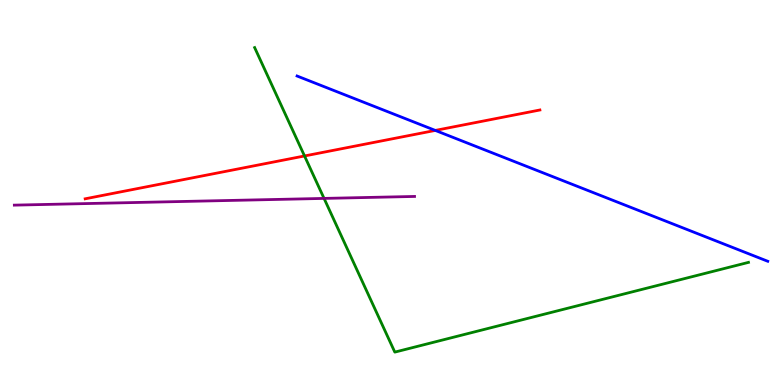[{'lines': ['blue', 'red'], 'intersections': [{'x': 5.62, 'y': 6.61}]}, {'lines': ['green', 'red'], 'intersections': [{'x': 3.93, 'y': 5.95}]}, {'lines': ['purple', 'red'], 'intersections': []}, {'lines': ['blue', 'green'], 'intersections': []}, {'lines': ['blue', 'purple'], 'intersections': []}, {'lines': ['green', 'purple'], 'intersections': [{'x': 4.18, 'y': 4.85}]}]